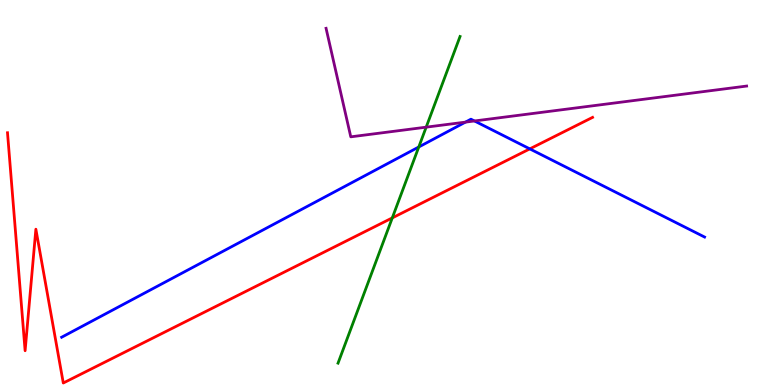[{'lines': ['blue', 'red'], 'intersections': [{'x': 6.84, 'y': 6.13}]}, {'lines': ['green', 'red'], 'intersections': [{'x': 5.06, 'y': 4.34}]}, {'lines': ['purple', 'red'], 'intersections': []}, {'lines': ['blue', 'green'], 'intersections': [{'x': 5.4, 'y': 6.18}]}, {'lines': ['blue', 'purple'], 'intersections': [{'x': 6.01, 'y': 6.83}, {'x': 6.12, 'y': 6.86}]}, {'lines': ['green', 'purple'], 'intersections': [{'x': 5.5, 'y': 6.7}]}]